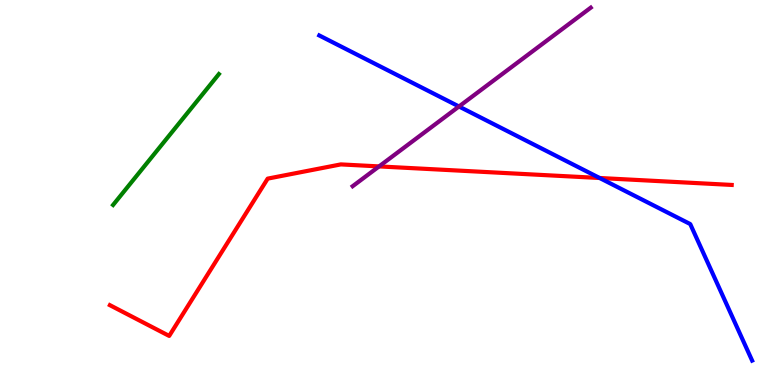[{'lines': ['blue', 'red'], 'intersections': [{'x': 7.74, 'y': 5.38}]}, {'lines': ['green', 'red'], 'intersections': []}, {'lines': ['purple', 'red'], 'intersections': [{'x': 4.89, 'y': 5.68}]}, {'lines': ['blue', 'green'], 'intersections': []}, {'lines': ['blue', 'purple'], 'intersections': [{'x': 5.92, 'y': 7.23}]}, {'lines': ['green', 'purple'], 'intersections': []}]